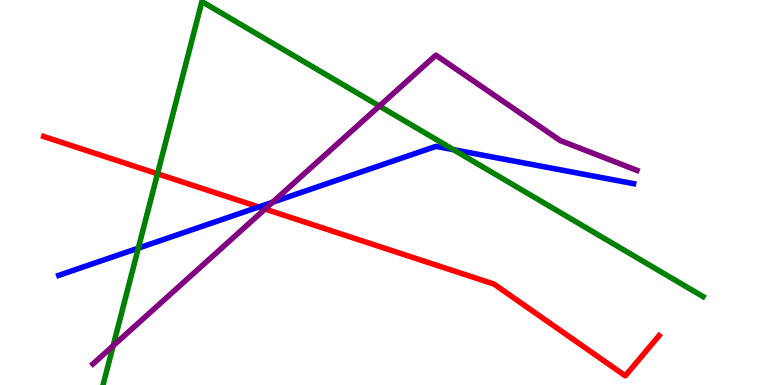[{'lines': ['blue', 'red'], 'intersections': [{'x': 3.34, 'y': 4.62}]}, {'lines': ['green', 'red'], 'intersections': [{'x': 2.03, 'y': 5.49}]}, {'lines': ['purple', 'red'], 'intersections': [{'x': 3.42, 'y': 4.57}]}, {'lines': ['blue', 'green'], 'intersections': [{'x': 1.78, 'y': 3.55}, {'x': 5.85, 'y': 6.11}]}, {'lines': ['blue', 'purple'], 'intersections': [{'x': 3.52, 'y': 4.75}]}, {'lines': ['green', 'purple'], 'intersections': [{'x': 1.46, 'y': 1.02}, {'x': 4.9, 'y': 7.24}]}]